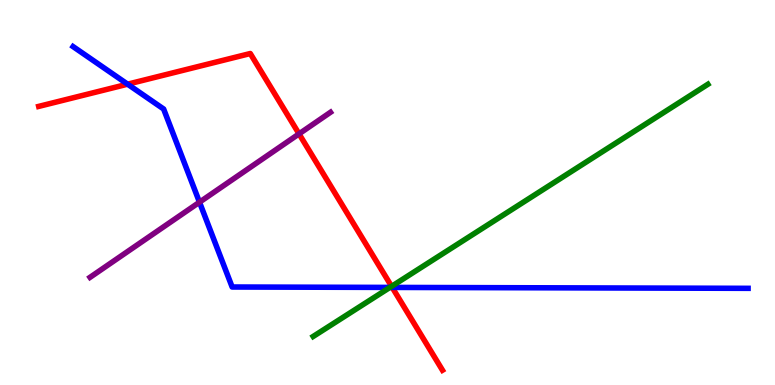[{'lines': ['blue', 'red'], 'intersections': [{'x': 1.65, 'y': 7.81}, {'x': 5.06, 'y': 2.53}]}, {'lines': ['green', 'red'], 'intersections': [{'x': 5.05, 'y': 2.56}]}, {'lines': ['purple', 'red'], 'intersections': [{'x': 3.86, 'y': 6.52}]}, {'lines': ['blue', 'green'], 'intersections': [{'x': 5.03, 'y': 2.53}]}, {'lines': ['blue', 'purple'], 'intersections': [{'x': 2.57, 'y': 4.75}]}, {'lines': ['green', 'purple'], 'intersections': []}]